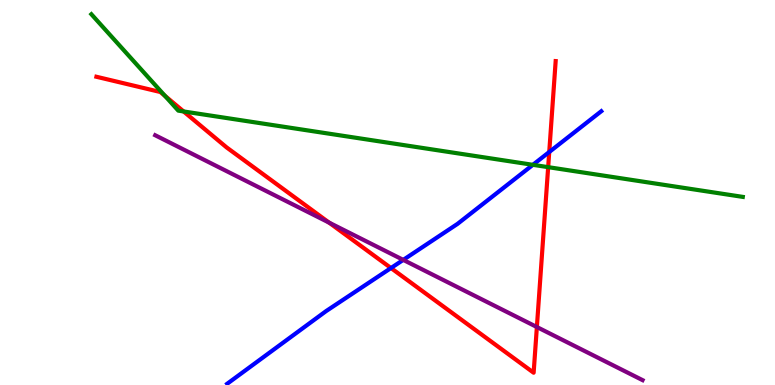[{'lines': ['blue', 'red'], 'intersections': [{'x': 5.04, 'y': 3.04}, {'x': 7.09, 'y': 6.05}]}, {'lines': ['green', 'red'], 'intersections': [{'x': 2.13, 'y': 7.51}, {'x': 2.37, 'y': 7.11}, {'x': 7.07, 'y': 5.66}]}, {'lines': ['purple', 'red'], 'intersections': [{'x': 4.25, 'y': 4.22}, {'x': 6.93, 'y': 1.51}]}, {'lines': ['blue', 'green'], 'intersections': [{'x': 6.88, 'y': 5.72}]}, {'lines': ['blue', 'purple'], 'intersections': [{'x': 5.2, 'y': 3.25}]}, {'lines': ['green', 'purple'], 'intersections': []}]